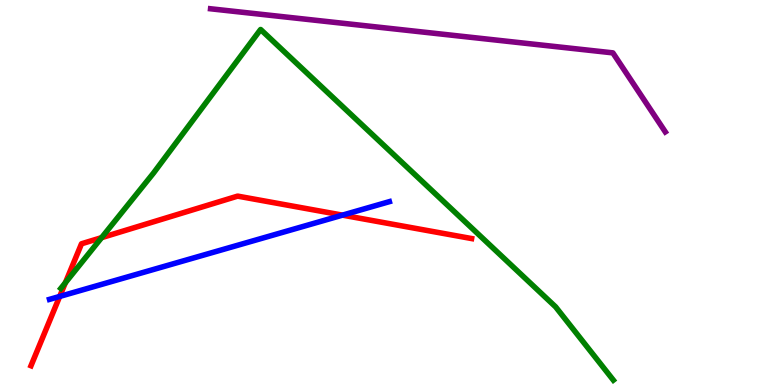[{'lines': ['blue', 'red'], 'intersections': [{'x': 0.77, 'y': 2.3}, {'x': 4.42, 'y': 4.41}]}, {'lines': ['green', 'red'], 'intersections': [{'x': 0.844, 'y': 2.66}, {'x': 1.31, 'y': 3.83}]}, {'lines': ['purple', 'red'], 'intersections': []}, {'lines': ['blue', 'green'], 'intersections': []}, {'lines': ['blue', 'purple'], 'intersections': []}, {'lines': ['green', 'purple'], 'intersections': []}]